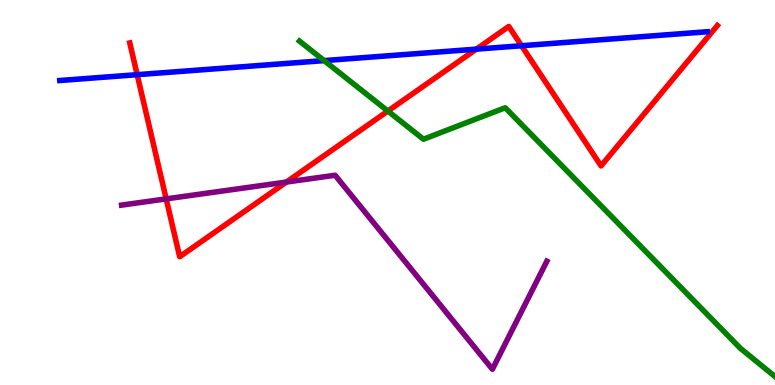[{'lines': ['blue', 'red'], 'intersections': [{'x': 1.77, 'y': 8.06}, {'x': 6.15, 'y': 8.72}, {'x': 6.73, 'y': 8.81}]}, {'lines': ['green', 'red'], 'intersections': [{'x': 5.0, 'y': 7.12}]}, {'lines': ['purple', 'red'], 'intersections': [{'x': 2.14, 'y': 4.83}, {'x': 3.7, 'y': 5.27}]}, {'lines': ['blue', 'green'], 'intersections': [{'x': 4.18, 'y': 8.43}]}, {'lines': ['blue', 'purple'], 'intersections': []}, {'lines': ['green', 'purple'], 'intersections': []}]